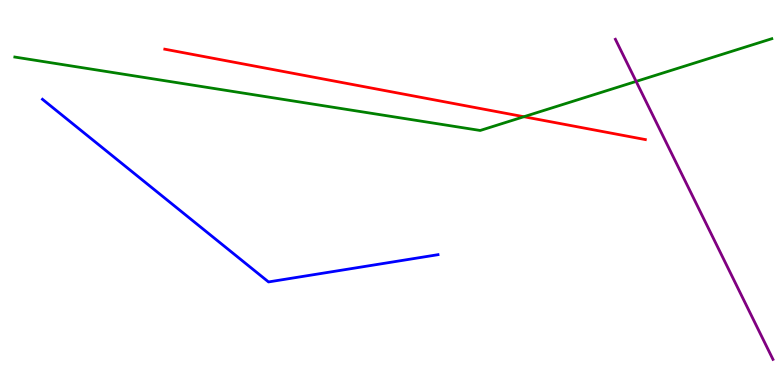[{'lines': ['blue', 'red'], 'intersections': []}, {'lines': ['green', 'red'], 'intersections': [{'x': 6.76, 'y': 6.97}]}, {'lines': ['purple', 'red'], 'intersections': []}, {'lines': ['blue', 'green'], 'intersections': []}, {'lines': ['blue', 'purple'], 'intersections': []}, {'lines': ['green', 'purple'], 'intersections': [{'x': 8.21, 'y': 7.89}]}]